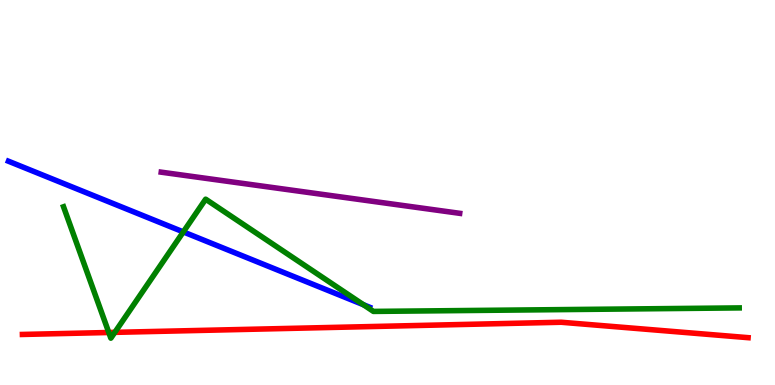[{'lines': ['blue', 'red'], 'intersections': []}, {'lines': ['green', 'red'], 'intersections': [{'x': 1.4, 'y': 1.36}, {'x': 1.48, 'y': 1.37}]}, {'lines': ['purple', 'red'], 'intersections': []}, {'lines': ['blue', 'green'], 'intersections': [{'x': 2.37, 'y': 3.98}, {'x': 4.69, 'y': 2.09}]}, {'lines': ['blue', 'purple'], 'intersections': []}, {'lines': ['green', 'purple'], 'intersections': []}]